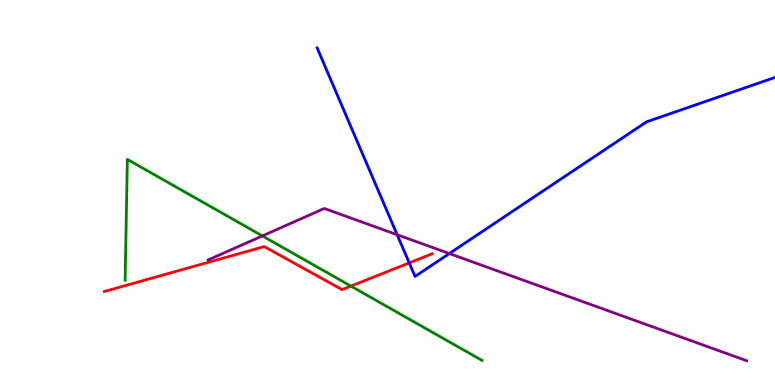[{'lines': ['blue', 'red'], 'intersections': [{'x': 5.28, 'y': 3.17}]}, {'lines': ['green', 'red'], 'intersections': [{'x': 4.53, 'y': 2.57}]}, {'lines': ['purple', 'red'], 'intersections': []}, {'lines': ['blue', 'green'], 'intersections': []}, {'lines': ['blue', 'purple'], 'intersections': [{'x': 5.12, 'y': 3.9}, {'x': 5.8, 'y': 3.41}]}, {'lines': ['green', 'purple'], 'intersections': [{'x': 3.39, 'y': 3.87}]}]